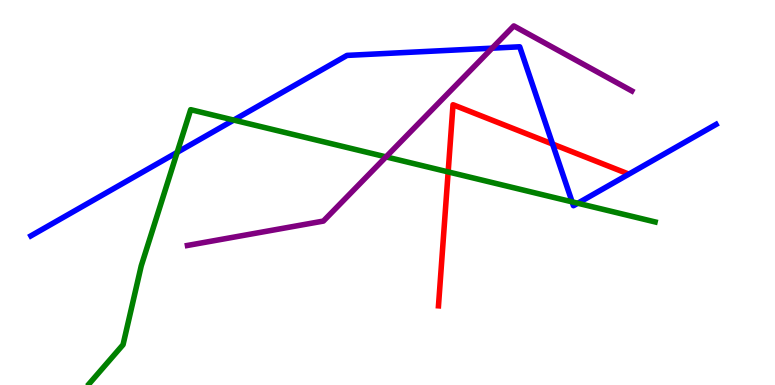[{'lines': ['blue', 'red'], 'intersections': [{'x': 7.13, 'y': 6.26}]}, {'lines': ['green', 'red'], 'intersections': [{'x': 5.78, 'y': 5.53}]}, {'lines': ['purple', 'red'], 'intersections': []}, {'lines': ['blue', 'green'], 'intersections': [{'x': 2.29, 'y': 6.04}, {'x': 3.02, 'y': 6.88}, {'x': 7.38, 'y': 4.76}, {'x': 7.46, 'y': 4.72}]}, {'lines': ['blue', 'purple'], 'intersections': [{'x': 6.35, 'y': 8.75}]}, {'lines': ['green', 'purple'], 'intersections': [{'x': 4.98, 'y': 5.92}]}]